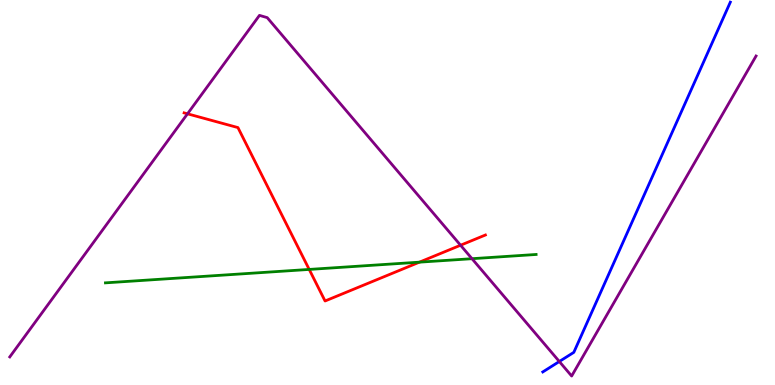[{'lines': ['blue', 'red'], 'intersections': []}, {'lines': ['green', 'red'], 'intersections': [{'x': 3.99, 'y': 3.0}, {'x': 5.41, 'y': 3.19}]}, {'lines': ['purple', 'red'], 'intersections': [{'x': 2.42, 'y': 7.04}, {'x': 5.94, 'y': 3.63}]}, {'lines': ['blue', 'green'], 'intersections': []}, {'lines': ['blue', 'purple'], 'intersections': [{'x': 7.22, 'y': 0.61}]}, {'lines': ['green', 'purple'], 'intersections': [{'x': 6.09, 'y': 3.28}]}]